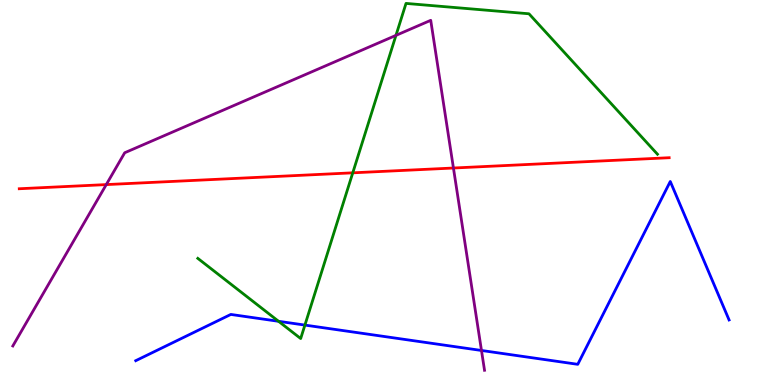[{'lines': ['blue', 'red'], 'intersections': []}, {'lines': ['green', 'red'], 'intersections': [{'x': 4.55, 'y': 5.51}]}, {'lines': ['purple', 'red'], 'intersections': [{'x': 1.37, 'y': 5.21}, {'x': 5.85, 'y': 5.64}]}, {'lines': ['blue', 'green'], 'intersections': [{'x': 3.59, 'y': 1.65}, {'x': 3.93, 'y': 1.56}]}, {'lines': ['blue', 'purple'], 'intersections': [{'x': 6.21, 'y': 0.897}]}, {'lines': ['green', 'purple'], 'intersections': [{'x': 5.11, 'y': 9.08}]}]